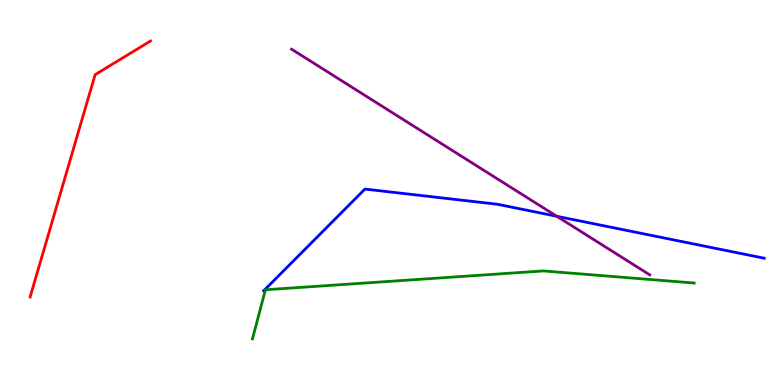[{'lines': ['blue', 'red'], 'intersections': []}, {'lines': ['green', 'red'], 'intersections': []}, {'lines': ['purple', 'red'], 'intersections': []}, {'lines': ['blue', 'green'], 'intersections': []}, {'lines': ['blue', 'purple'], 'intersections': [{'x': 7.18, 'y': 4.38}]}, {'lines': ['green', 'purple'], 'intersections': []}]